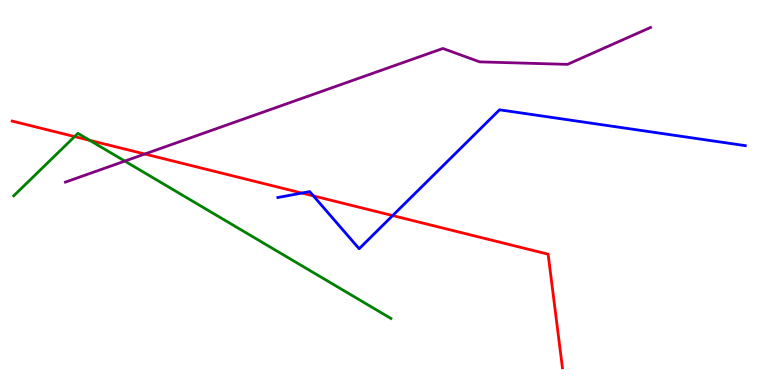[{'lines': ['blue', 'red'], 'intersections': [{'x': 3.9, 'y': 4.99}, {'x': 4.04, 'y': 4.91}, {'x': 5.07, 'y': 4.4}]}, {'lines': ['green', 'red'], 'intersections': [{'x': 0.963, 'y': 6.45}, {'x': 1.16, 'y': 6.35}]}, {'lines': ['purple', 'red'], 'intersections': [{'x': 1.87, 'y': 6.0}]}, {'lines': ['blue', 'green'], 'intersections': []}, {'lines': ['blue', 'purple'], 'intersections': []}, {'lines': ['green', 'purple'], 'intersections': [{'x': 1.61, 'y': 5.82}]}]